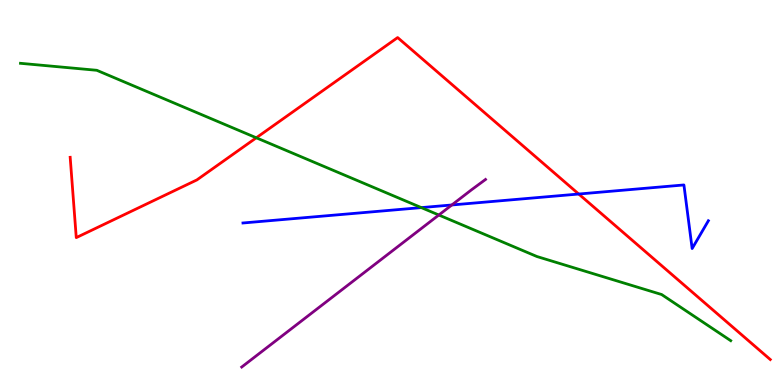[{'lines': ['blue', 'red'], 'intersections': [{'x': 7.47, 'y': 4.96}]}, {'lines': ['green', 'red'], 'intersections': [{'x': 3.31, 'y': 6.42}]}, {'lines': ['purple', 'red'], 'intersections': []}, {'lines': ['blue', 'green'], 'intersections': [{'x': 5.44, 'y': 4.61}]}, {'lines': ['blue', 'purple'], 'intersections': [{'x': 5.83, 'y': 4.68}]}, {'lines': ['green', 'purple'], 'intersections': [{'x': 5.66, 'y': 4.42}]}]